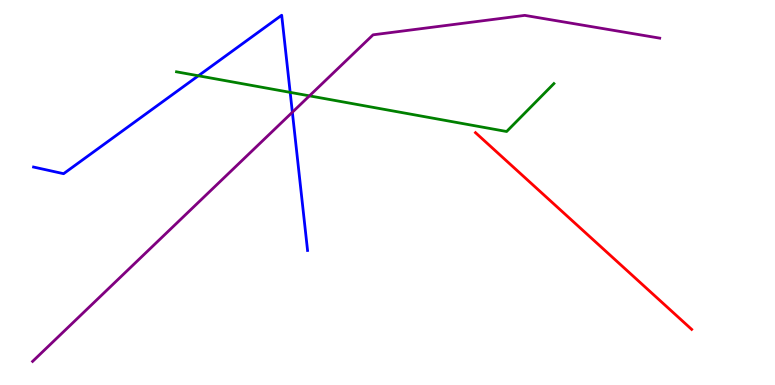[{'lines': ['blue', 'red'], 'intersections': []}, {'lines': ['green', 'red'], 'intersections': []}, {'lines': ['purple', 'red'], 'intersections': []}, {'lines': ['blue', 'green'], 'intersections': [{'x': 2.56, 'y': 8.03}, {'x': 3.74, 'y': 7.6}]}, {'lines': ['blue', 'purple'], 'intersections': [{'x': 3.77, 'y': 7.08}]}, {'lines': ['green', 'purple'], 'intersections': [{'x': 3.99, 'y': 7.51}]}]